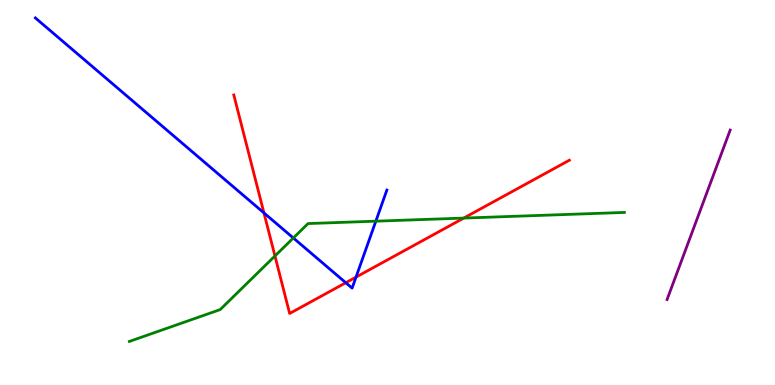[{'lines': ['blue', 'red'], 'intersections': [{'x': 3.41, 'y': 4.47}, {'x': 4.46, 'y': 2.66}, {'x': 4.59, 'y': 2.8}]}, {'lines': ['green', 'red'], 'intersections': [{'x': 3.55, 'y': 3.35}, {'x': 5.98, 'y': 4.34}]}, {'lines': ['purple', 'red'], 'intersections': []}, {'lines': ['blue', 'green'], 'intersections': [{'x': 3.78, 'y': 3.82}, {'x': 4.85, 'y': 4.26}]}, {'lines': ['blue', 'purple'], 'intersections': []}, {'lines': ['green', 'purple'], 'intersections': []}]